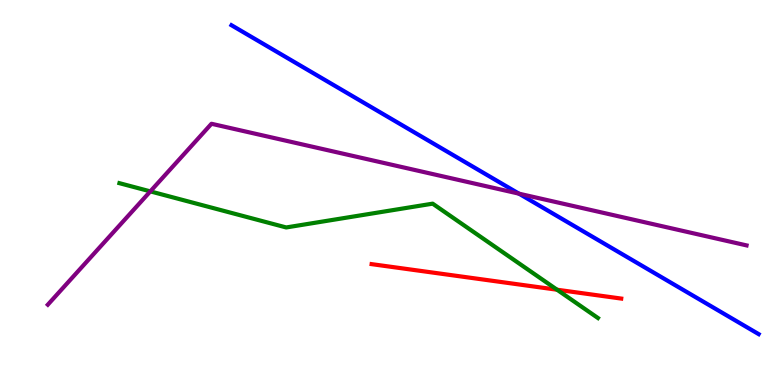[{'lines': ['blue', 'red'], 'intersections': []}, {'lines': ['green', 'red'], 'intersections': [{'x': 7.19, 'y': 2.47}]}, {'lines': ['purple', 'red'], 'intersections': []}, {'lines': ['blue', 'green'], 'intersections': []}, {'lines': ['blue', 'purple'], 'intersections': [{'x': 6.7, 'y': 4.97}]}, {'lines': ['green', 'purple'], 'intersections': [{'x': 1.94, 'y': 5.03}]}]